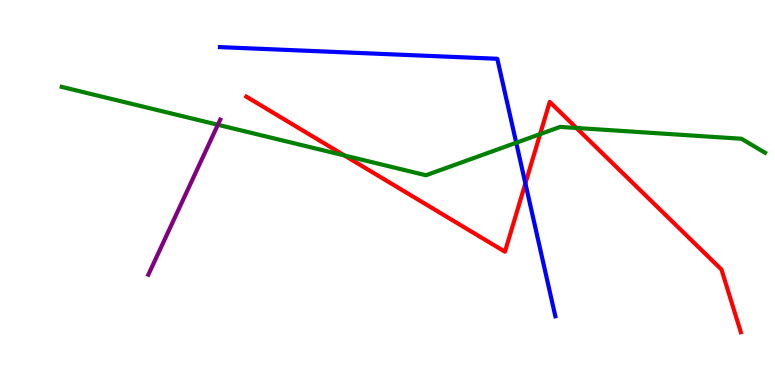[{'lines': ['blue', 'red'], 'intersections': [{'x': 6.78, 'y': 5.24}]}, {'lines': ['green', 'red'], 'intersections': [{'x': 4.44, 'y': 5.96}, {'x': 6.97, 'y': 6.52}, {'x': 7.44, 'y': 6.68}]}, {'lines': ['purple', 'red'], 'intersections': []}, {'lines': ['blue', 'green'], 'intersections': [{'x': 6.66, 'y': 6.29}]}, {'lines': ['blue', 'purple'], 'intersections': []}, {'lines': ['green', 'purple'], 'intersections': [{'x': 2.81, 'y': 6.76}]}]